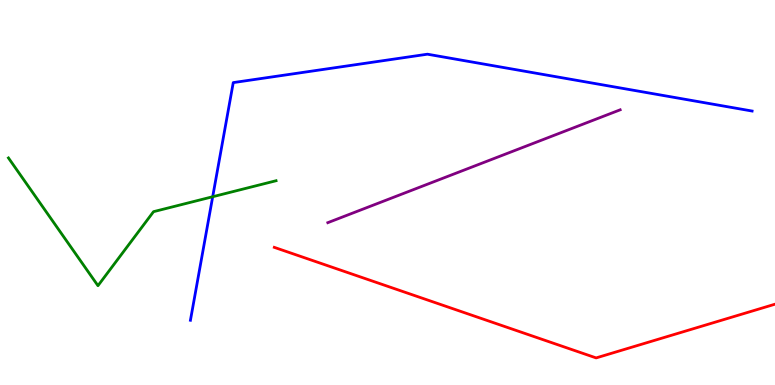[{'lines': ['blue', 'red'], 'intersections': []}, {'lines': ['green', 'red'], 'intersections': []}, {'lines': ['purple', 'red'], 'intersections': []}, {'lines': ['blue', 'green'], 'intersections': [{'x': 2.74, 'y': 4.89}]}, {'lines': ['blue', 'purple'], 'intersections': []}, {'lines': ['green', 'purple'], 'intersections': []}]